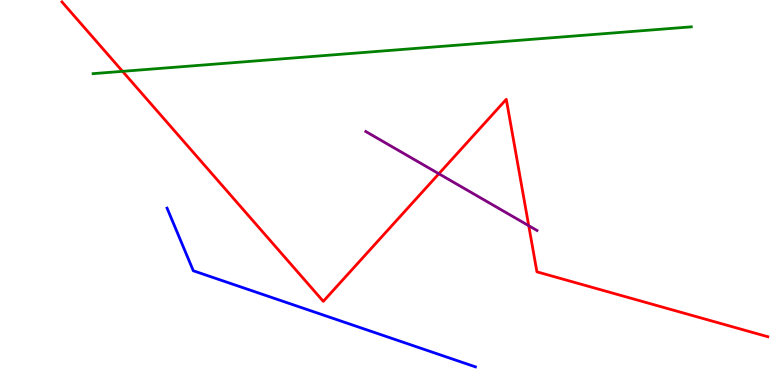[{'lines': ['blue', 'red'], 'intersections': []}, {'lines': ['green', 'red'], 'intersections': [{'x': 1.58, 'y': 8.15}]}, {'lines': ['purple', 'red'], 'intersections': [{'x': 5.66, 'y': 5.49}, {'x': 6.82, 'y': 4.14}]}, {'lines': ['blue', 'green'], 'intersections': []}, {'lines': ['blue', 'purple'], 'intersections': []}, {'lines': ['green', 'purple'], 'intersections': []}]